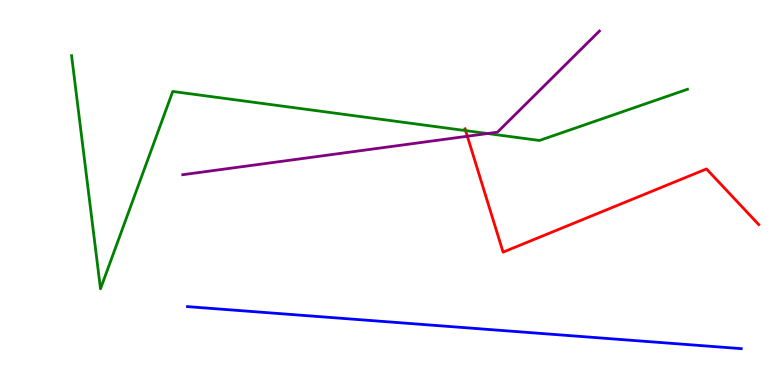[{'lines': ['blue', 'red'], 'intersections': []}, {'lines': ['green', 'red'], 'intersections': [{'x': 6.01, 'y': 6.61}]}, {'lines': ['purple', 'red'], 'intersections': [{'x': 6.03, 'y': 6.46}]}, {'lines': ['blue', 'green'], 'intersections': []}, {'lines': ['blue', 'purple'], 'intersections': []}, {'lines': ['green', 'purple'], 'intersections': [{'x': 6.29, 'y': 6.53}]}]